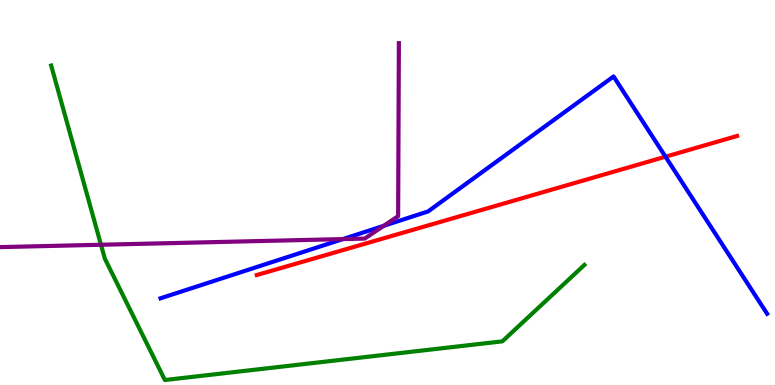[{'lines': ['blue', 'red'], 'intersections': [{'x': 8.59, 'y': 5.93}]}, {'lines': ['green', 'red'], 'intersections': []}, {'lines': ['purple', 'red'], 'intersections': []}, {'lines': ['blue', 'green'], 'intersections': []}, {'lines': ['blue', 'purple'], 'intersections': [{'x': 4.42, 'y': 3.79}, {'x': 4.95, 'y': 4.13}]}, {'lines': ['green', 'purple'], 'intersections': [{'x': 1.3, 'y': 3.64}]}]